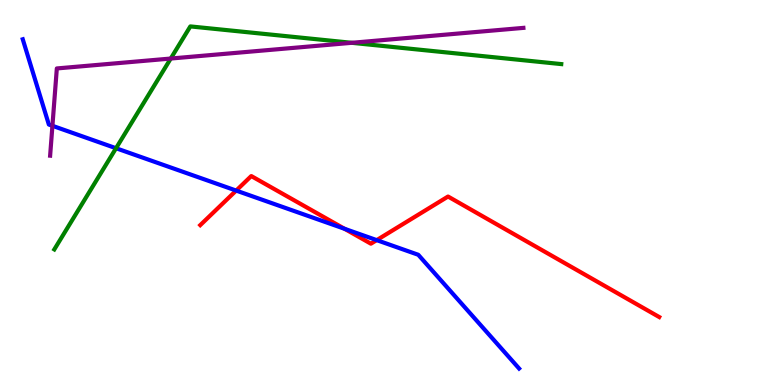[{'lines': ['blue', 'red'], 'intersections': [{'x': 3.05, 'y': 5.05}, {'x': 4.45, 'y': 4.06}, {'x': 4.86, 'y': 3.76}]}, {'lines': ['green', 'red'], 'intersections': []}, {'lines': ['purple', 'red'], 'intersections': []}, {'lines': ['blue', 'green'], 'intersections': [{'x': 1.5, 'y': 6.15}]}, {'lines': ['blue', 'purple'], 'intersections': [{'x': 0.676, 'y': 6.73}]}, {'lines': ['green', 'purple'], 'intersections': [{'x': 2.2, 'y': 8.48}, {'x': 4.54, 'y': 8.89}]}]